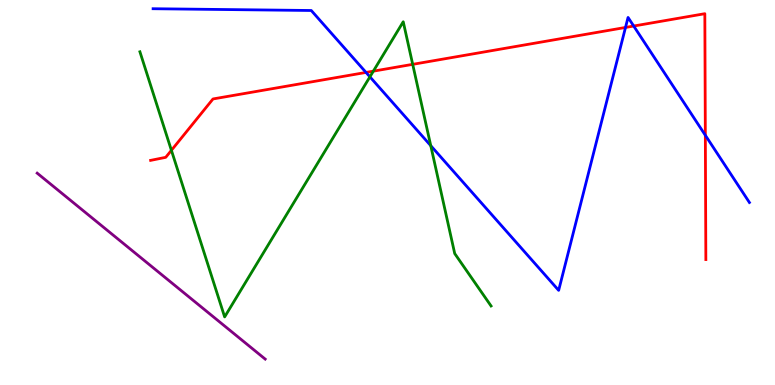[{'lines': ['blue', 'red'], 'intersections': [{'x': 4.72, 'y': 8.12}, {'x': 8.07, 'y': 9.29}, {'x': 8.18, 'y': 9.32}, {'x': 9.1, 'y': 6.49}]}, {'lines': ['green', 'red'], 'intersections': [{'x': 2.21, 'y': 6.1}, {'x': 4.82, 'y': 8.15}, {'x': 5.33, 'y': 8.33}]}, {'lines': ['purple', 'red'], 'intersections': []}, {'lines': ['blue', 'green'], 'intersections': [{'x': 4.77, 'y': 8.0}, {'x': 5.56, 'y': 6.22}]}, {'lines': ['blue', 'purple'], 'intersections': []}, {'lines': ['green', 'purple'], 'intersections': []}]